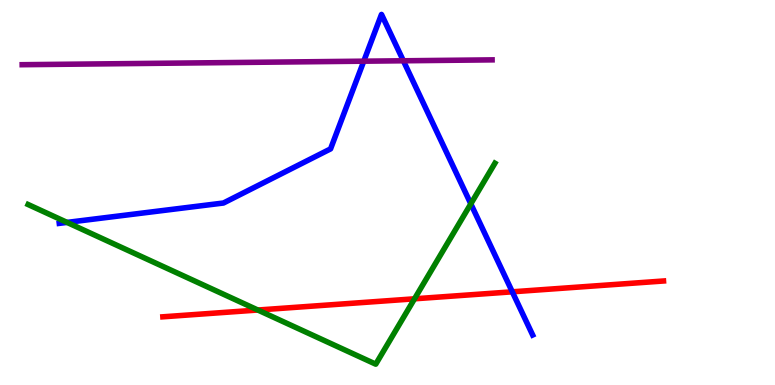[{'lines': ['blue', 'red'], 'intersections': [{'x': 6.61, 'y': 2.42}]}, {'lines': ['green', 'red'], 'intersections': [{'x': 3.33, 'y': 1.95}, {'x': 5.35, 'y': 2.24}]}, {'lines': ['purple', 'red'], 'intersections': []}, {'lines': ['blue', 'green'], 'intersections': [{'x': 0.865, 'y': 4.22}, {'x': 6.08, 'y': 4.71}]}, {'lines': ['blue', 'purple'], 'intersections': [{'x': 4.69, 'y': 8.41}, {'x': 5.2, 'y': 8.42}]}, {'lines': ['green', 'purple'], 'intersections': []}]